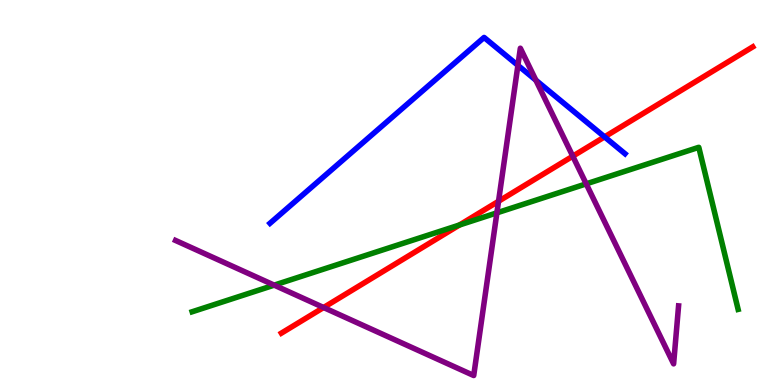[{'lines': ['blue', 'red'], 'intersections': [{'x': 7.8, 'y': 6.44}]}, {'lines': ['green', 'red'], 'intersections': [{'x': 5.93, 'y': 4.16}]}, {'lines': ['purple', 'red'], 'intersections': [{'x': 4.18, 'y': 2.01}, {'x': 6.43, 'y': 4.77}, {'x': 7.39, 'y': 5.94}]}, {'lines': ['blue', 'green'], 'intersections': []}, {'lines': ['blue', 'purple'], 'intersections': [{'x': 6.68, 'y': 8.3}, {'x': 6.91, 'y': 7.92}]}, {'lines': ['green', 'purple'], 'intersections': [{'x': 3.54, 'y': 2.59}, {'x': 6.41, 'y': 4.47}, {'x': 7.56, 'y': 5.22}]}]